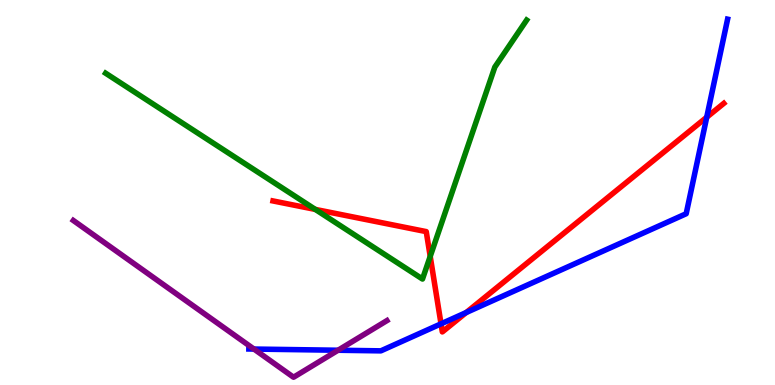[{'lines': ['blue', 'red'], 'intersections': [{'x': 5.69, 'y': 1.59}, {'x': 6.02, 'y': 1.88}, {'x': 9.12, 'y': 6.96}]}, {'lines': ['green', 'red'], 'intersections': [{'x': 4.07, 'y': 4.56}, {'x': 5.55, 'y': 3.34}]}, {'lines': ['purple', 'red'], 'intersections': []}, {'lines': ['blue', 'green'], 'intersections': []}, {'lines': ['blue', 'purple'], 'intersections': [{'x': 3.28, 'y': 0.934}, {'x': 4.36, 'y': 0.903}]}, {'lines': ['green', 'purple'], 'intersections': []}]